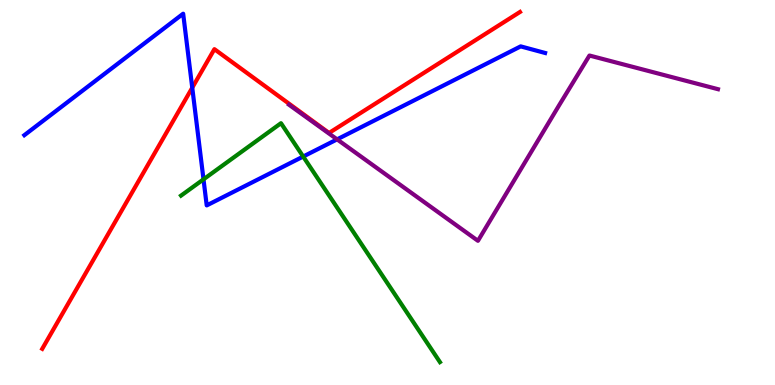[{'lines': ['blue', 'red'], 'intersections': [{'x': 2.48, 'y': 7.72}]}, {'lines': ['green', 'red'], 'intersections': []}, {'lines': ['purple', 'red'], 'intersections': []}, {'lines': ['blue', 'green'], 'intersections': [{'x': 2.63, 'y': 5.34}, {'x': 3.91, 'y': 5.93}]}, {'lines': ['blue', 'purple'], 'intersections': [{'x': 4.35, 'y': 6.38}]}, {'lines': ['green', 'purple'], 'intersections': []}]